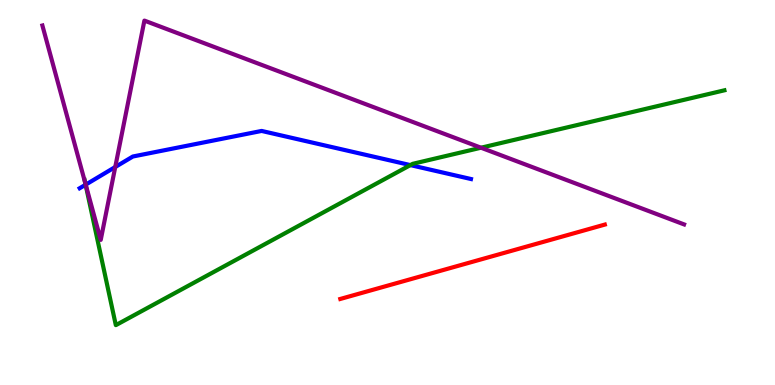[{'lines': ['blue', 'red'], 'intersections': []}, {'lines': ['green', 'red'], 'intersections': []}, {'lines': ['purple', 'red'], 'intersections': []}, {'lines': ['blue', 'green'], 'intersections': [{'x': 1.1, 'y': 5.2}, {'x': 5.3, 'y': 5.71}]}, {'lines': ['blue', 'purple'], 'intersections': [{'x': 1.11, 'y': 5.2}, {'x': 1.49, 'y': 5.66}]}, {'lines': ['green', 'purple'], 'intersections': [{'x': 1.1, 'y': 5.25}, {'x': 6.21, 'y': 6.16}]}]